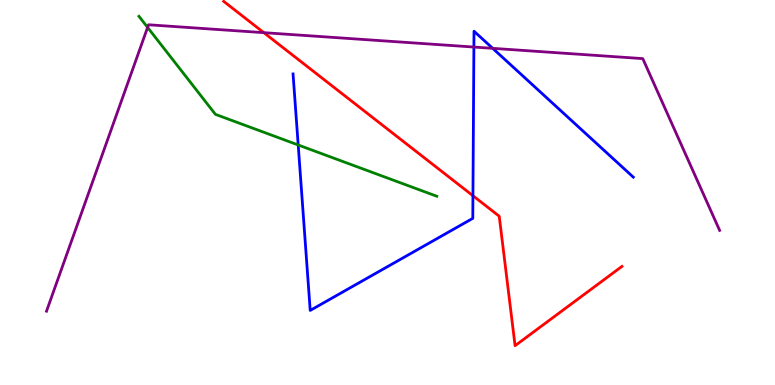[{'lines': ['blue', 'red'], 'intersections': [{'x': 6.1, 'y': 4.92}]}, {'lines': ['green', 'red'], 'intersections': []}, {'lines': ['purple', 'red'], 'intersections': [{'x': 3.4, 'y': 9.15}]}, {'lines': ['blue', 'green'], 'intersections': [{'x': 3.85, 'y': 6.23}]}, {'lines': ['blue', 'purple'], 'intersections': [{'x': 6.11, 'y': 8.78}, {'x': 6.36, 'y': 8.74}]}, {'lines': ['green', 'purple'], 'intersections': [{'x': 1.9, 'y': 9.29}]}]